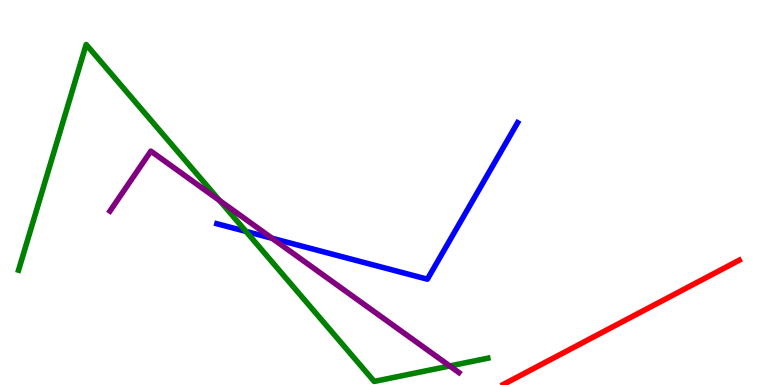[{'lines': ['blue', 'red'], 'intersections': []}, {'lines': ['green', 'red'], 'intersections': []}, {'lines': ['purple', 'red'], 'intersections': []}, {'lines': ['blue', 'green'], 'intersections': [{'x': 3.17, 'y': 3.99}]}, {'lines': ['blue', 'purple'], 'intersections': [{'x': 3.51, 'y': 3.81}]}, {'lines': ['green', 'purple'], 'intersections': [{'x': 2.83, 'y': 4.79}, {'x': 5.8, 'y': 0.494}]}]